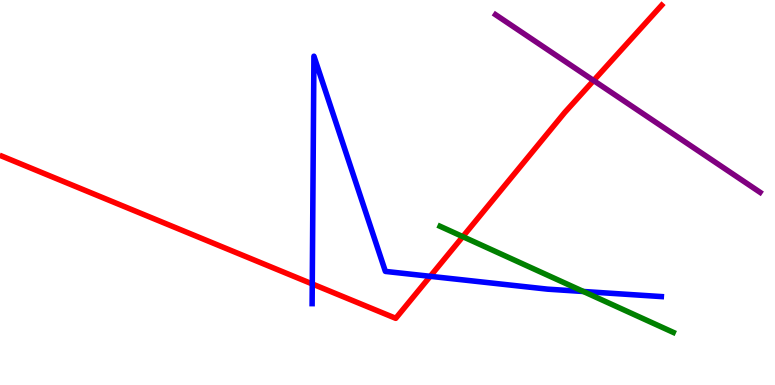[{'lines': ['blue', 'red'], 'intersections': [{'x': 4.03, 'y': 2.63}, {'x': 5.55, 'y': 2.82}]}, {'lines': ['green', 'red'], 'intersections': [{'x': 5.97, 'y': 3.85}]}, {'lines': ['purple', 'red'], 'intersections': [{'x': 7.66, 'y': 7.91}]}, {'lines': ['blue', 'green'], 'intersections': [{'x': 7.53, 'y': 2.43}]}, {'lines': ['blue', 'purple'], 'intersections': []}, {'lines': ['green', 'purple'], 'intersections': []}]